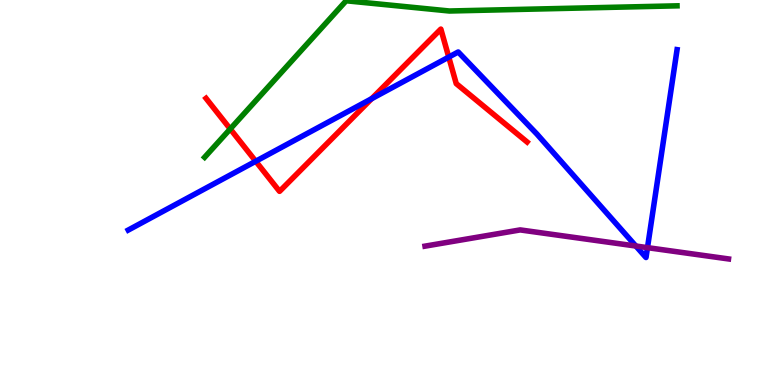[{'lines': ['blue', 'red'], 'intersections': [{'x': 3.3, 'y': 5.81}, {'x': 4.8, 'y': 7.44}, {'x': 5.79, 'y': 8.52}]}, {'lines': ['green', 'red'], 'intersections': [{'x': 2.97, 'y': 6.65}]}, {'lines': ['purple', 'red'], 'intersections': []}, {'lines': ['blue', 'green'], 'intersections': []}, {'lines': ['blue', 'purple'], 'intersections': [{'x': 8.2, 'y': 3.61}, {'x': 8.35, 'y': 3.57}]}, {'lines': ['green', 'purple'], 'intersections': []}]